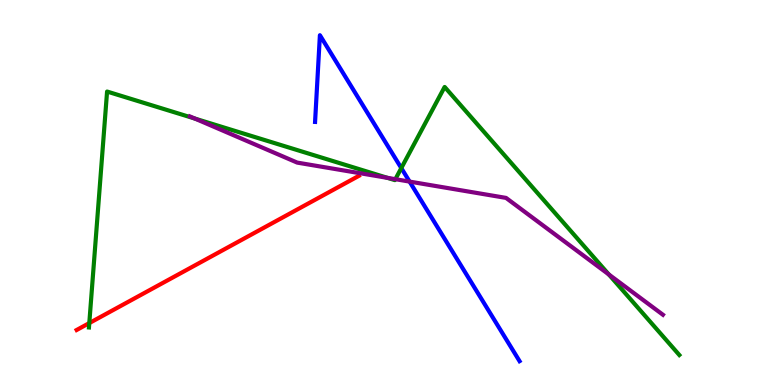[{'lines': ['blue', 'red'], 'intersections': []}, {'lines': ['green', 'red'], 'intersections': [{'x': 1.15, 'y': 1.61}]}, {'lines': ['purple', 'red'], 'intersections': []}, {'lines': ['blue', 'green'], 'intersections': [{'x': 5.18, 'y': 5.63}]}, {'lines': ['blue', 'purple'], 'intersections': [{'x': 5.28, 'y': 5.28}]}, {'lines': ['green', 'purple'], 'intersections': [{'x': 2.51, 'y': 6.92}, {'x': 5.0, 'y': 5.38}, {'x': 5.1, 'y': 5.35}, {'x': 7.86, 'y': 2.87}]}]